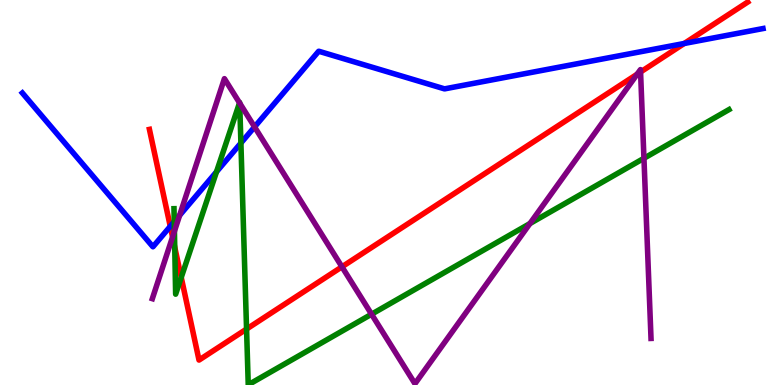[{'lines': ['blue', 'red'], 'intersections': [{'x': 2.2, 'y': 4.12}, {'x': 8.83, 'y': 8.87}]}, {'lines': ['green', 'red'], 'intersections': [{'x': 2.25, 'y': 3.58}, {'x': 2.34, 'y': 2.79}, {'x': 3.18, 'y': 1.45}]}, {'lines': ['purple', 'red'], 'intersections': [{'x': 2.23, 'y': 3.84}, {'x': 4.41, 'y': 3.07}, {'x': 8.22, 'y': 8.07}, {'x': 8.27, 'y': 8.13}]}, {'lines': ['blue', 'green'], 'intersections': [{'x': 2.25, 'y': 4.24}, {'x': 2.79, 'y': 5.54}, {'x': 3.11, 'y': 6.29}]}, {'lines': ['blue', 'purple'], 'intersections': [{'x': 2.32, 'y': 4.41}, {'x': 3.28, 'y': 6.7}]}, {'lines': ['green', 'purple'], 'intersections': [{'x': 2.25, 'y': 3.99}, {'x': 3.09, 'y': 7.33}, {'x': 3.09, 'y': 7.32}, {'x': 4.79, 'y': 1.84}, {'x': 6.84, 'y': 4.19}, {'x': 8.31, 'y': 5.89}]}]